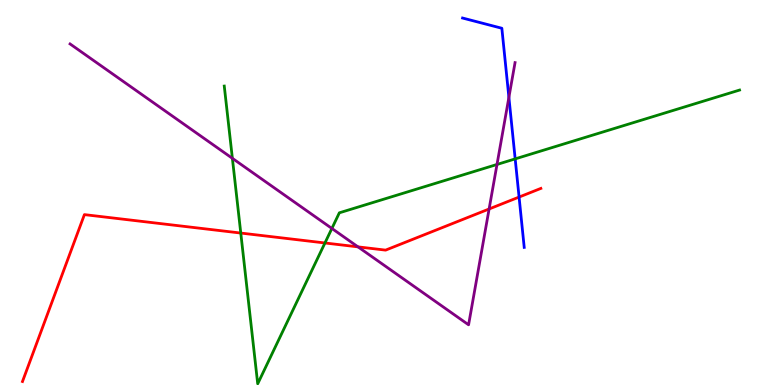[{'lines': ['blue', 'red'], 'intersections': [{'x': 6.7, 'y': 4.88}]}, {'lines': ['green', 'red'], 'intersections': [{'x': 3.11, 'y': 3.95}, {'x': 4.19, 'y': 3.69}]}, {'lines': ['purple', 'red'], 'intersections': [{'x': 4.62, 'y': 3.59}, {'x': 6.31, 'y': 4.57}]}, {'lines': ['blue', 'green'], 'intersections': [{'x': 6.65, 'y': 5.87}]}, {'lines': ['blue', 'purple'], 'intersections': [{'x': 6.57, 'y': 7.47}]}, {'lines': ['green', 'purple'], 'intersections': [{'x': 3.0, 'y': 5.89}, {'x': 4.28, 'y': 4.07}, {'x': 6.41, 'y': 5.73}]}]